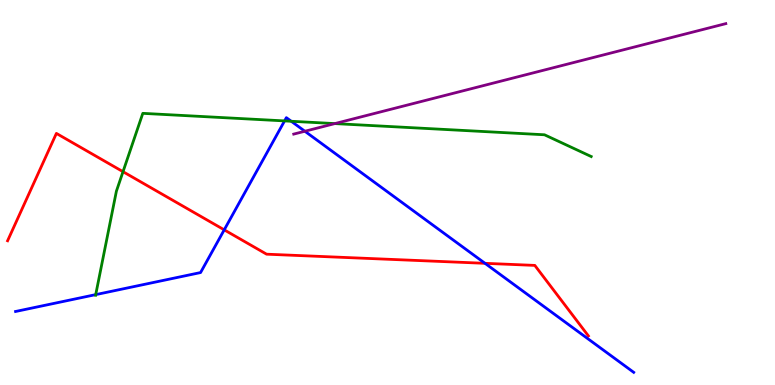[{'lines': ['blue', 'red'], 'intersections': [{'x': 2.89, 'y': 4.03}, {'x': 6.26, 'y': 3.16}]}, {'lines': ['green', 'red'], 'intersections': [{'x': 1.59, 'y': 5.54}]}, {'lines': ['purple', 'red'], 'intersections': []}, {'lines': ['blue', 'green'], 'intersections': [{'x': 1.24, 'y': 2.35}, {'x': 3.67, 'y': 6.86}, {'x': 3.76, 'y': 6.85}]}, {'lines': ['blue', 'purple'], 'intersections': [{'x': 3.93, 'y': 6.59}]}, {'lines': ['green', 'purple'], 'intersections': [{'x': 4.32, 'y': 6.79}]}]